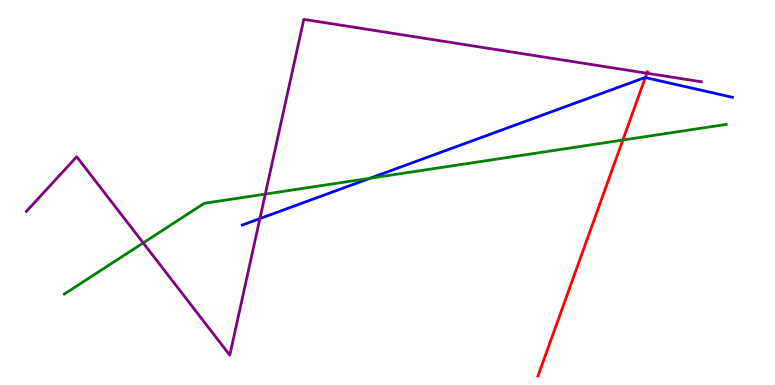[{'lines': ['blue', 'red'], 'intersections': [{'x': 8.33, 'y': 7.98}]}, {'lines': ['green', 'red'], 'intersections': [{'x': 8.04, 'y': 6.36}]}, {'lines': ['purple', 'red'], 'intersections': [{'x': 8.35, 'y': 8.1}]}, {'lines': ['blue', 'green'], 'intersections': [{'x': 4.77, 'y': 5.37}]}, {'lines': ['blue', 'purple'], 'intersections': [{'x': 3.35, 'y': 4.32}]}, {'lines': ['green', 'purple'], 'intersections': [{'x': 1.85, 'y': 3.69}, {'x': 3.42, 'y': 4.96}]}]